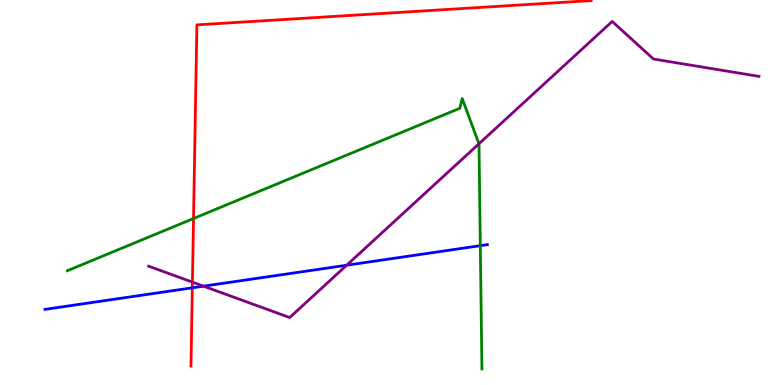[{'lines': ['blue', 'red'], 'intersections': [{'x': 2.48, 'y': 2.52}]}, {'lines': ['green', 'red'], 'intersections': [{'x': 2.5, 'y': 4.32}]}, {'lines': ['purple', 'red'], 'intersections': [{'x': 2.48, 'y': 2.67}]}, {'lines': ['blue', 'green'], 'intersections': [{'x': 6.2, 'y': 3.62}]}, {'lines': ['blue', 'purple'], 'intersections': [{'x': 2.63, 'y': 2.57}, {'x': 4.47, 'y': 3.11}]}, {'lines': ['green', 'purple'], 'intersections': [{'x': 6.18, 'y': 6.27}]}]